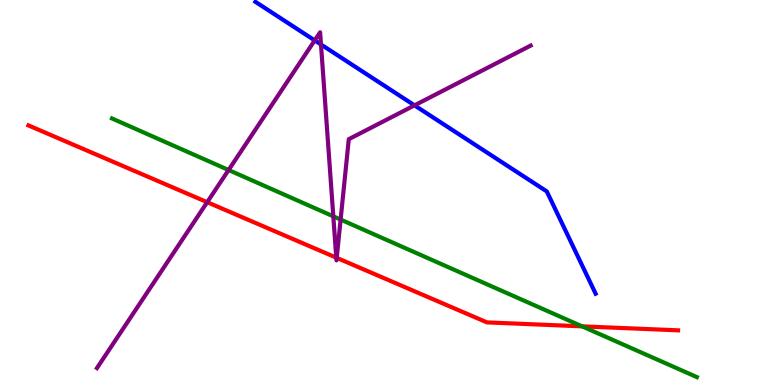[{'lines': ['blue', 'red'], 'intersections': []}, {'lines': ['green', 'red'], 'intersections': [{'x': 7.51, 'y': 1.52}]}, {'lines': ['purple', 'red'], 'intersections': [{'x': 2.67, 'y': 4.75}, {'x': 4.34, 'y': 3.31}, {'x': 4.34, 'y': 3.3}]}, {'lines': ['blue', 'green'], 'intersections': []}, {'lines': ['blue', 'purple'], 'intersections': [{'x': 4.06, 'y': 8.95}, {'x': 4.14, 'y': 8.84}, {'x': 5.35, 'y': 7.26}]}, {'lines': ['green', 'purple'], 'intersections': [{'x': 2.95, 'y': 5.58}, {'x': 4.3, 'y': 4.38}, {'x': 4.4, 'y': 4.3}]}]